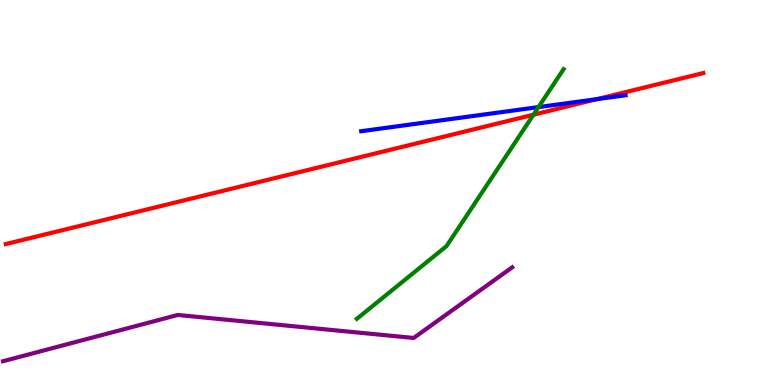[{'lines': ['blue', 'red'], 'intersections': [{'x': 7.7, 'y': 7.42}]}, {'lines': ['green', 'red'], 'intersections': [{'x': 6.88, 'y': 7.02}]}, {'lines': ['purple', 'red'], 'intersections': []}, {'lines': ['blue', 'green'], 'intersections': [{'x': 6.95, 'y': 7.22}]}, {'lines': ['blue', 'purple'], 'intersections': []}, {'lines': ['green', 'purple'], 'intersections': []}]